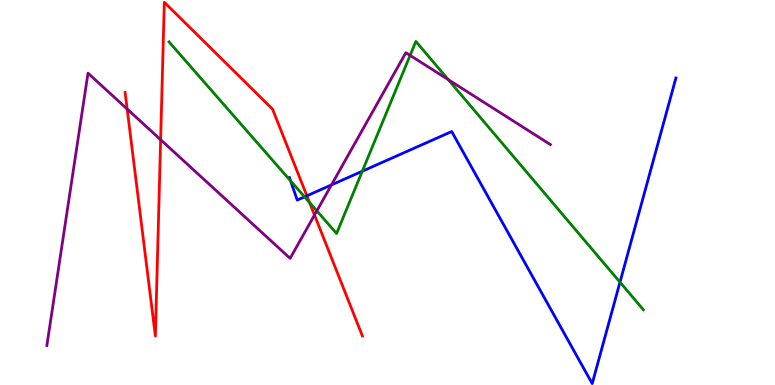[{'lines': ['blue', 'red'], 'intersections': [{'x': 3.96, 'y': 4.91}]}, {'lines': ['green', 'red'], 'intersections': [{'x': 3.99, 'y': 4.74}]}, {'lines': ['purple', 'red'], 'intersections': [{'x': 1.64, 'y': 7.17}, {'x': 2.07, 'y': 6.37}, {'x': 4.06, 'y': 4.41}]}, {'lines': ['blue', 'green'], 'intersections': [{'x': 3.75, 'y': 5.3}, {'x': 3.93, 'y': 4.89}, {'x': 4.67, 'y': 5.55}, {'x': 8.0, 'y': 2.67}]}, {'lines': ['blue', 'purple'], 'intersections': [{'x': 4.28, 'y': 5.2}]}, {'lines': ['green', 'purple'], 'intersections': [{'x': 4.09, 'y': 4.52}, {'x': 5.29, 'y': 8.56}, {'x': 5.78, 'y': 7.93}]}]